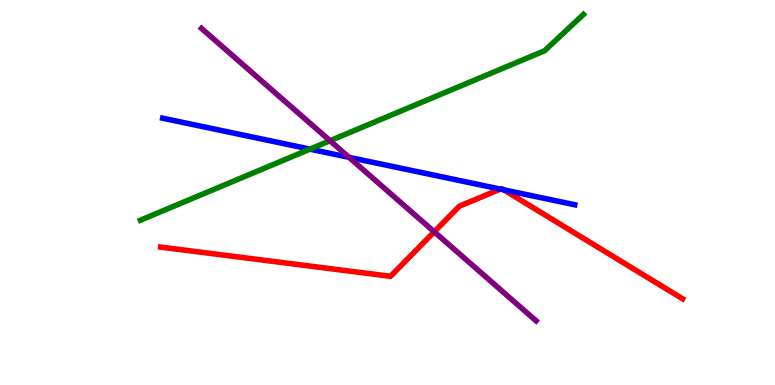[{'lines': ['blue', 'red'], 'intersections': [{'x': 6.46, 'y': 5.09}, {'x': 6.5, 'y': 5.07}]}, {'lines': ['green', 'red'], 'intersections': []}, {'lines': ['purple', 'red'], 'intersections': [{'x': 5.6, 'y': 3.98}]}, {'lines': ['blue', 'green'], 'intersections': [{'x': 4.0, 'y': 6.13}]}, {'lines': ['blue', 'purple'], 'intersections': [{'x': 4.5, 'y': 5.91}]}, {'lines': ['green', 'purple'], 'intersections': [{'x': 4.26, 'y': 6.34}]}]